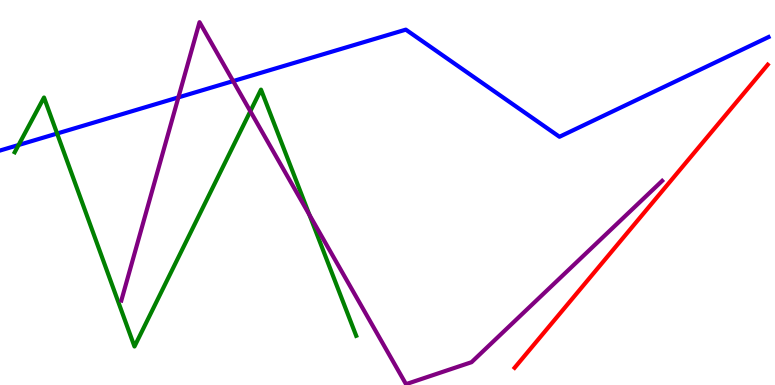[{'lines': ['blue', 'red'], 'intersections': []}, {'lines': ['green', 'red'], 'intersections': []}, {'lines': ['purple', 'red'], 'intersections': []}, {'lines': ['blue', 'green'], 'intersections': [{'x': 0.24, 'y': 6.23}, {'x': 0.737, 'y': 6.53}]}, {'lines': ['blue', 'purple'], 'intersections': [{'x': 2.3, 'y': 7.47}, {'x': 3.01, 'y': 7.89}]}, {'lines': ['green', 'purple'], 'intersections': [{'x': 3.23, 'y': 7.11}, {'x': 3.99, 'y': 4.42}]}]